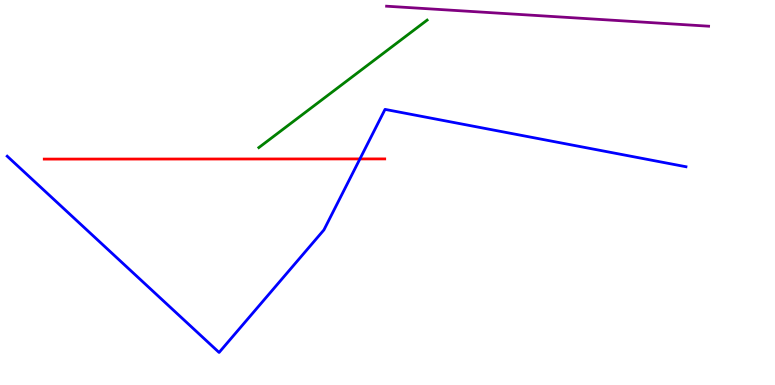[{'lines': ['blue', 'red'], 'intersections': [{'x': 4.64, 'y': 5.87}]}, {'lines': ['green', 'red'], 'intersections': []}, {'lines': ['purple', 'red'], 'intersections': []}, {'lines': ['blue', 'green'], 'intersections': []}, {'lines': ['blue', 'purple'], 'intersections': []}, {'lines': ['green', 'purple'], 'intersections': []}]